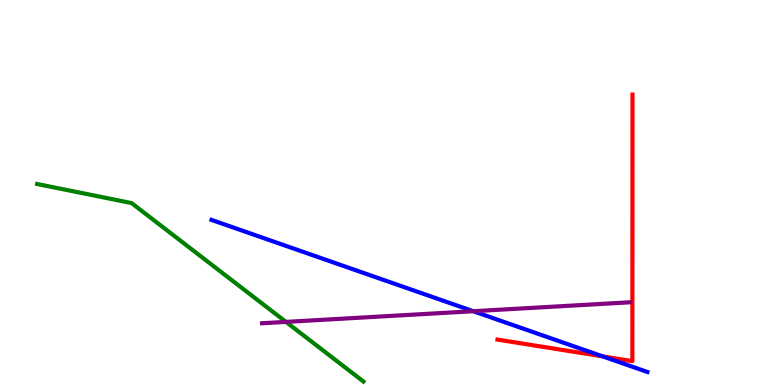[{'lines': ['blue', 'red'], 'intersections': [{'x': 7.78, 'y': 0.743}]}, {'lines': ['green', 'red'], 'intersections': []}, {'lines': ['purple', 'red'], 'intersections': []}, {'lines': ['blue', 'green'], 'intersections': []}, {'lines': ['blue', 'purple'], 'intersections': [{'x': 6.11, 'y': 1.92}]}, {'lines': ['green', 'purple'], 'intersections': [{'x': 3.69, 'y': 1.64}]}]